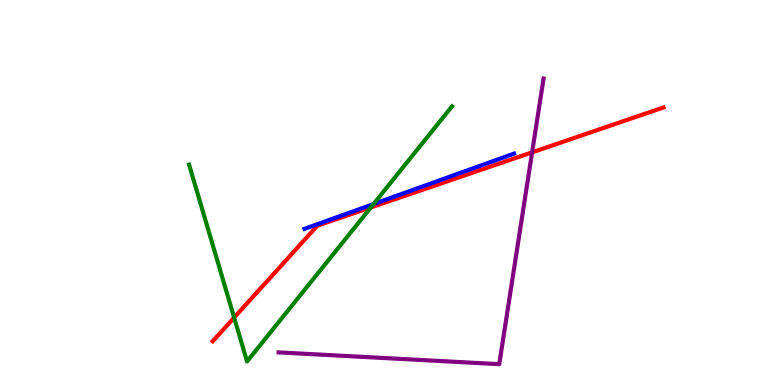[{'lines': ['blue', 'red'], 'intersections': []}, {'lines': ['green', 'red'], 'intersections': [{'x': 3.02, 'y': 1.75}, {'x': 4.78, 'y': 4.61}]}, {'lines': ['purple', 'red'], 'intersections': [{'x': 6.87, 'y': 6.04}]}, {'lines': ['blue', 'green'], 'intersections': [{'x': 4.82, 'y': 4.7}]}, {'lines': ['blue', 'purple'], 'intersections': []}, {'lines': ['green', 'purple'], 'intersections': []}]